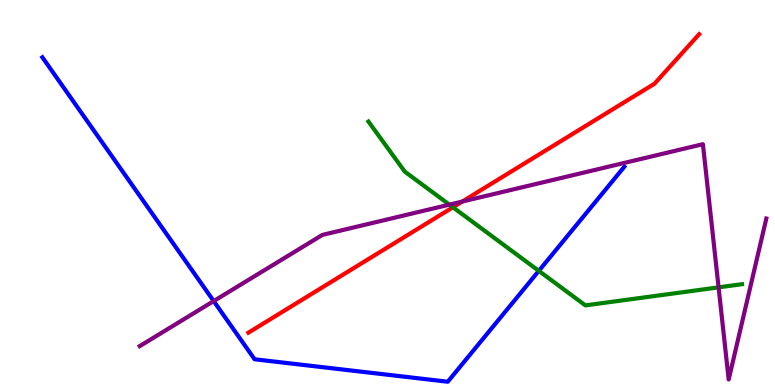[{'lines': ['blue', 'red'], 'intersections': []}, {'lines': ['green', 'red'], 'intersections': [{'x': 5.84, 'y': 4.62}]}, {'lines': ['purple', 'red'], 'intersections': [{'x': 5.96, 'y': 4.76}]}, {'lines': ['blue', 'green'], 'intersections': [{'x': 6.95, 'y': 2.96}]}, {'lines': ['blue', 'purple'], 'intersections': [{'x': 2.76, 'y': 2.18}]}, {'lines': ['green', 'purple'], 'intersections': [{'x': 5.8, 'y': 4.68}, {'x': 9.27, 'y': 2.54}]}]